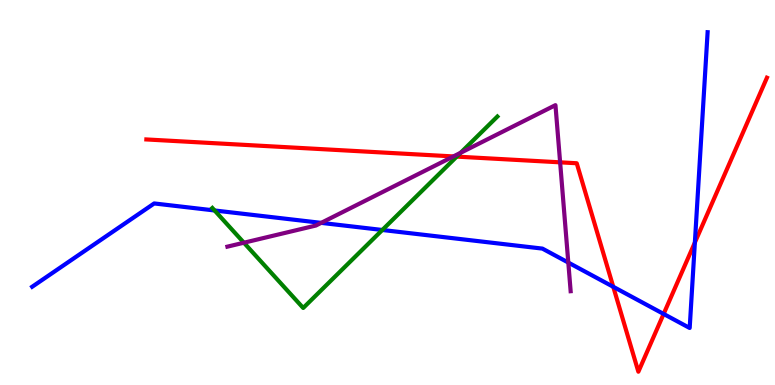[{'lines': ['blue', 'red'], 'intersections': [{'x': 7.91, 'y': 2.55}, {'x': 8.56, 'y': 1.85}, {'x': 8.97, 'y': 3.7}]}, {'lines': ['green', 'red'], 'intersections': [{'x': 5.89, 'y': 5.93}]}, {'lines': ['purple', 'red'], 'intersections': [{'x': 5.85, 'y': 5.94}, {'x': 7.23, 'y': 5.78}]}, {'lines': ['blue', 'green'], 'intersections': [{'x': 2.77, 'y': 4.53}, {'x': 4.93, 'y': 4.03}]}, {'lines': ['blue', 'purple'], 'intersections': [{'x': 4.14, 'y': 4.21}, {'x': 7.33, 'y': 3.18}]}, {'lines': ['green', 'purple'], 'intersections': [{'x': 3.15, 'y': 3.7}, {'x': 5.94, 'y': 6.03}]}]